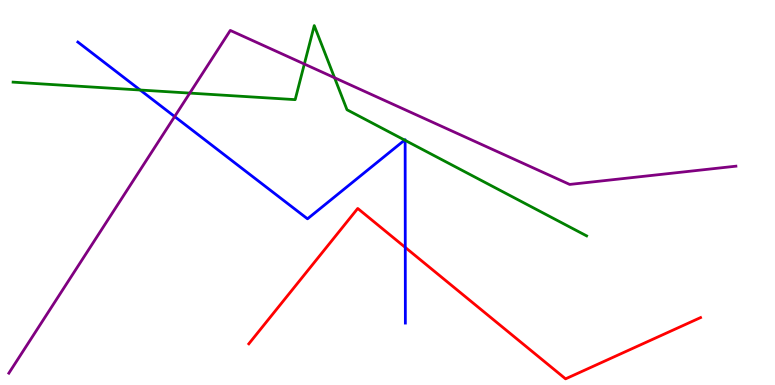[{'lines': ['blue', 'red'], 'intersections': [{'x': 5.23, 'y': 3.57}]}, {'lines': ['green', 'red'], 'intersections': []}, {'lines': ['purple', 'red'], 'intersections': []}, {'lines': ['blue', 'green'], 'intersections': [{'x': 1.81, 'y': 7.66}, {'x': 5.22, 'y': 6.36}, {'x': 5.23, 'y': 6.35}]}, {'lines': ['blue', 'purple'], 'intersections': [{'x': 2.25, 'y': 6.97}]}, {'lines': ['green', 'purple'], 'intersections': [{'x': 2.45, 'y': 7.58}, {'x': 3.93, 'y': 8.34}, {'x': 4.32, 'y': 7.98}]}]